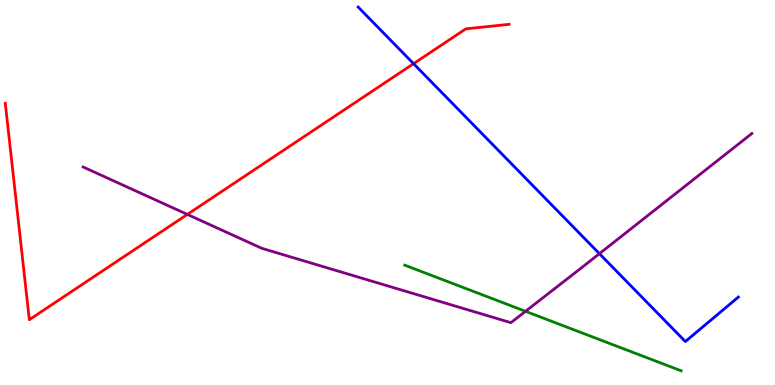[{'lines': ['blue', 'red'], 'intersections': [{'x': 5.34, 'y': 8.35}]}, {'lines': ['green', 'red'], 'intersections': []}, {'lines': ['purple', 'red'], 'intersections': [{'x': 2.42, 'y': 4.43}]}, {'lines': ['blue', 'green'], 'intersections': []}, {'lines': ['blue', 'purple'], 'intersections': [{'x': 7.73, 'y': 3.41}]}, {'lines': ['green', 'purple'], 'intersections': [{'x': 6.78, 'y': 1.91}]}]